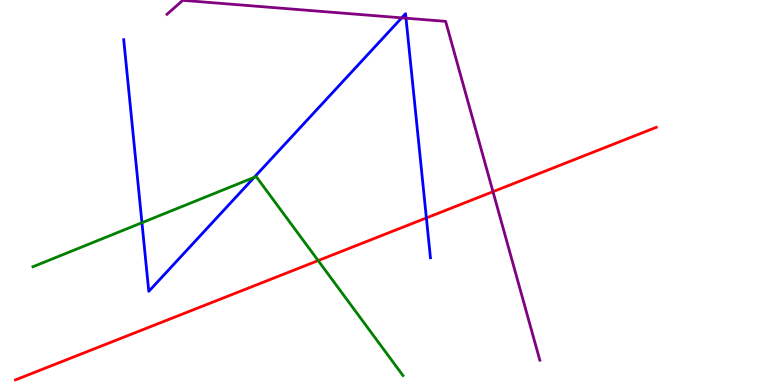[{'lines': ['blue', 'red'], 'intersections': [{'x': 5.5, 'y': 4.34}]}, {'lines': ['green', 'red'], 'intersections': [{'x': 4.11, 'y': 3.23}]}, {'lines': ['purple', 'red'], 'intersections': [{'x': 6.36, 'y': 5.02}]}, {'lines': ['blue', 'green'], 'intersections': [{'x': 1.83, 'y': 4.22}, {'x': 3.28, 'y': 5.39}]}, {'lines': ['blue', 'purple'], 'intersections': [{'x': 5.18, 'y': 9.54}, {'x': 5.24, 'y': 9.53}]}, {'lines': ['green', 'purple'], 'intersections': []}]